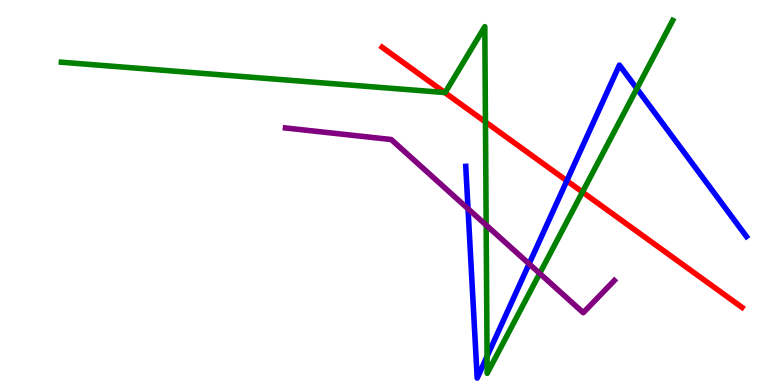[{'lines': ['blue', 'red'], 'intersections': [{'x': 7.31, 'y': 5.3}]}, {'lines': ['green', 'red'], 'intersections': [{'x': 5.74, 'y': 7.6}, {'x': 6.26, 'y': 6.83}, {'x': 7.52, 'y': 5.01}]}, {'lines': ['purple', 'red'], 'intersections': []}, {'lines': ['blue', 'green'], 'intersections': [{'x': 6.28, 'y': 0.743}, {'x': 8.22, 'y': 7.7}]}, {'lines': ['blue', 'purple'], 'intersections': [{'x': 6.04, 'y': 4.58}, {'x': 6.83, 'y': 3.15}]}, {'lines': ['green', 'purple'], 'intersections': [{'x': 6.27, 'y': 4.15}, {'x': 6.96, 'y': 2.9}]}]